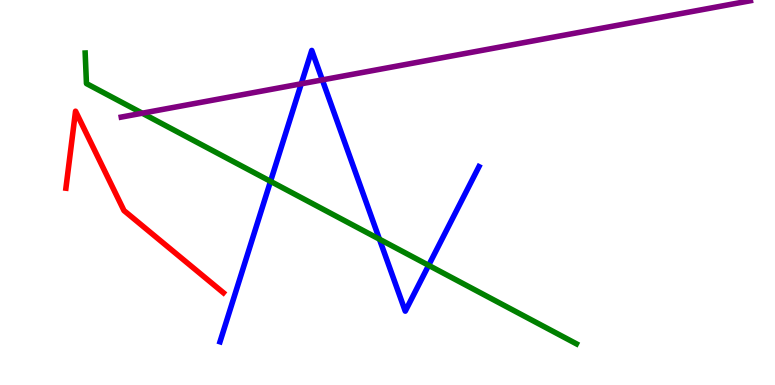[{'lines': ['blue', 'red'], 'intersections': []}, {'lines': ['green', 'red'], 'intersections': []}, {'lines': ['purple', 'red'], 'intersections': []}, {'lines': ['blue', 'green'], 'intersections': [{'x': 3.49, 'y': 5.29}, {'x': 4.9, 'y': 3.79}, {'x': 5.53, 'y': 3.11}]}, {'lines': ['blue', 'purple'], 'intersections': [{'x': 3.89, 'y': 7.82}, {'x': 4.16, 'y': 7.92}]}, {'lines': ['green', 'purple'], 'intersections': [{'x': 1.84, 'y': 7.06}]}]